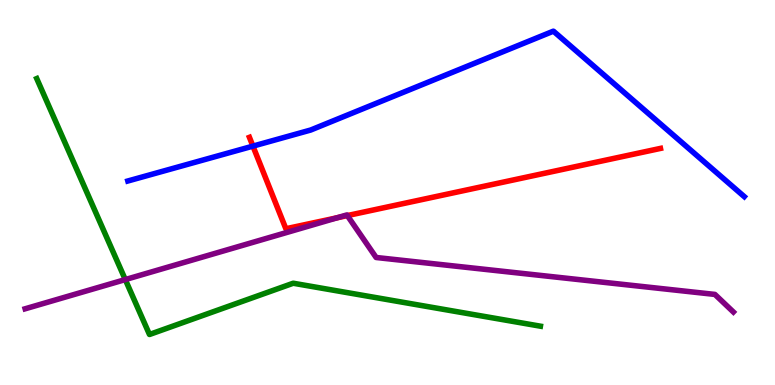[{'lines': ['blue', 'red'], 'intersections': [{'x': 3.26, 'y': 6.2}]}, {'lines': ['green', 'red'], 'intersections': []}, {'lines': ['purple', 'red'], 'intersections': [{'x': 4.35, 'y': 4.34}, {'x': 4.48, 'y': 4.4}]}, {'lines': ['blue', 'green'], 'intersections': []}, {'lines': ['blue', 'purple'], 'intersections': []}, {'lines': ['green', 'purple'], 'intersections': [{'x': 1.62, 'y': 2.74}]}]